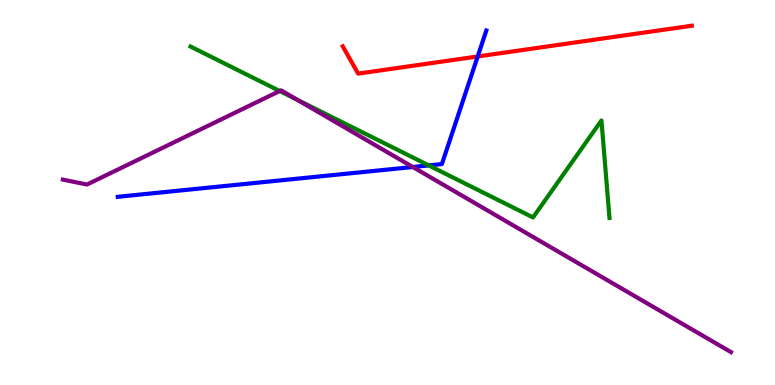[{'lines': ['blue', 'red'], 'intersections': [{'x': 6.16, 'y': 8.53}]}, {'lines': ['green', 'red'], 'intersections': []}, {'lines': ['purple', 'red'], 'intersections': []}, {'lines': ['blue', 'green'], 'intersections': [{'x': 5.53, 'y': 5.7}]}, {'lines': ['blue', 'purple'], 'intersections': [{'x': 5.33, 'y': 5.66}]}, {'lines': ['green', 'purple'], 'intersections': [{'x': 3.61, 'y': 7.64}, {'x': 3.84, 'y': 7.41}]}]